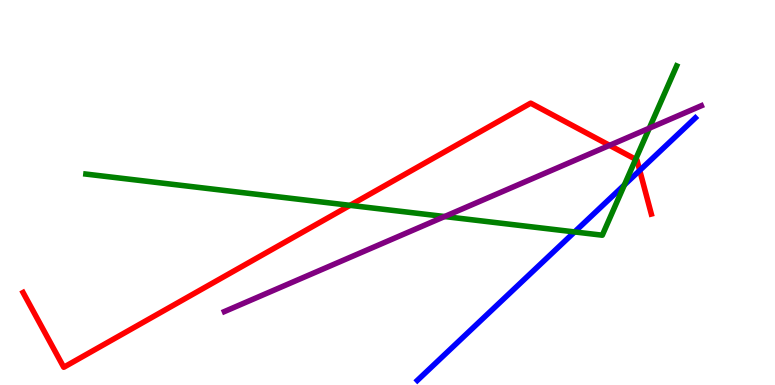[{'lines': ['blue', 'red'], 'intersections': [{'x': 8.25, 'y': 5.57}]}, {'lines': ['green', 'red'], 'intersections': [{'x': 4.52, 'y': 4.67}, {'x': 8.2, 'y': 5.86}]}, {'lines': ['purple', 'red'], 'intersections': [{'x': 7.87, 'y': 6.22}]}, {'lines': ['blue', 'green'], 'intersections': [{'x': 7.41, 'y': 3.98}, {'x': 8.06, 'y': 5.2}]}, {'lines': ['blue', 'purple'], 'intersections': []}, {'lines': ['green', 'purple'], 'intersections': [{'x': 5.74, 'y': 4.38}, {'x': 8.38, 'y': 6.67}]}]